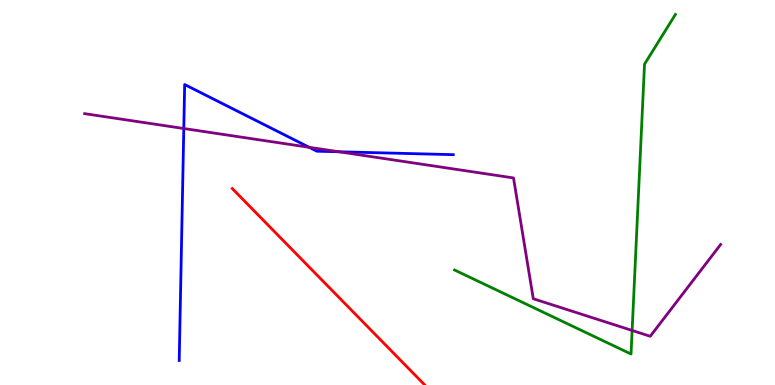[{'lines': ['blue', 'red'], 'intersections': []}, {'lines': ['green', 'red'], 'intersections': []}, {'lines': ['purple', 'red'], 'intersections': []}, {'lines': ['blue', 'green'], 'intersections': []}, {'lines': ['blue', 'purple'], 'intersections': [{'x': 2.37, 'y': 6.66}, {'x': 3.99, 'y': 6.17}, {'x': 4.37, 'y': 6.06}]}, {'lines': ['green', 'purple'], 'intersections': [{'x': 8.16, 'y': 1.42}]}]